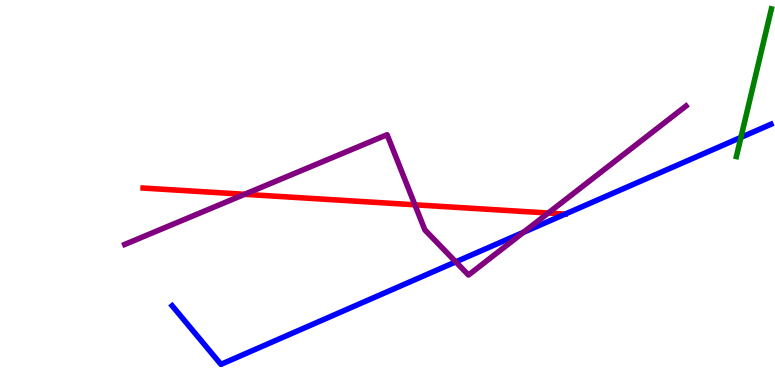[{'lines': ['blue', 'red'], 'intersections': []}, {'lines': ['green', 'red'], 'intersections': []}, {'lines': ['purple', 'red'], 'intersections': [{'x': 3.16, 'y': 4.95}, {'x': 5.35, 'y': 4.68}, {'x': 7.07, 'y': 4.47}]}, {'lines': ['blue', 'green'], 'intersections': [{'x': 9.56, 'y': 6.43}]}, {'lines': ['blue', 'purple'], 'intersections': [{'x': 5.88, 'y': 3.2}, {'x': 6.75, 'y': 3.97}]}, {'lines': ['green', 'purple'], 'intersections': []}]